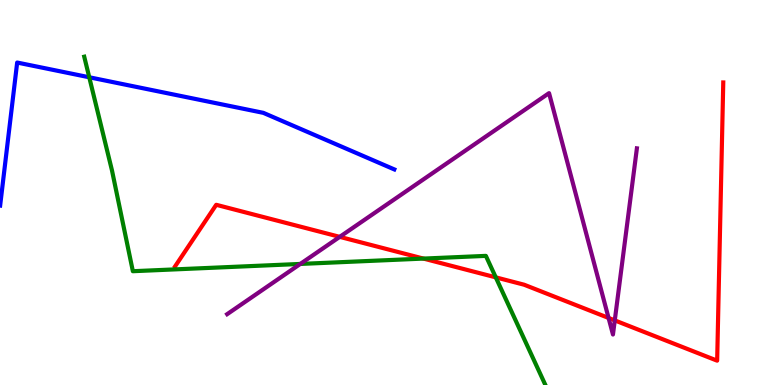[{'lines': ['blue', 'red'], 'intersections': []}, {'lines': ['green', 'red'], 'intersections': [{'x': 5.46, 'y': 3.28}, {'x': 6.4, 'y': 2.8}]}, {'lines': ['purple', 'red'], 'intersections': [{'x': 4.38, 'y': 3.85}, {'x': 7.85, 'y': 1.74}, {'x': 7.93, 'y': 1.68}]}, {'lines': ['blue', 'green'], 'intersections': [{'x': 1.15, 'y': 7.99}]}, {'lines': ['blue', 'purple'], 'intersections': []}, {'lines': ['green', 'purple'], 'intersections': [{'x': 3.87, 'y': 3.14}]}]